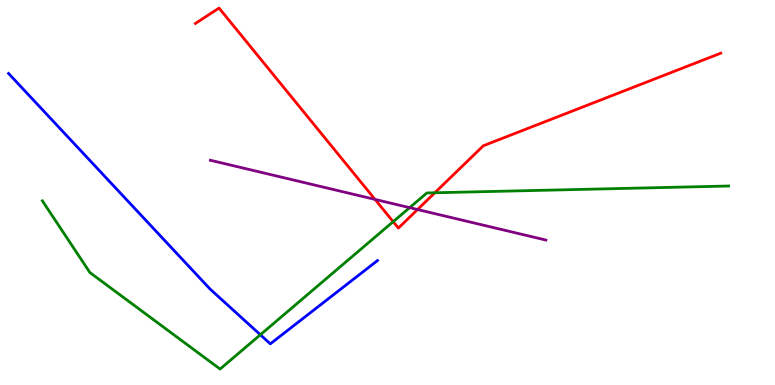[{'lines': ['blue', 'red'], 'intersections': []}, {'lines': ['green', 'red'], 'intersections': [{'x': 5.07, 'y': 4.24}, {'x': 5.61, 'y': 4.99}]}, {'lines': ['purple', 'red'], 'intersections': [{'x': 4.84, 'y': 4.82}, {'x': 5.39, 'y': 4.56}]}, {'lines': ['blue', 'green'], 'intersections': [{'x': 3.36, 'y': 1.3}]}, {'lines': ['blue', 'purple'], 'intersections': []}, {'lines': ['green', 'purple'], 'intersections': [{'x': 5.29, 'y': 4.61}]}]